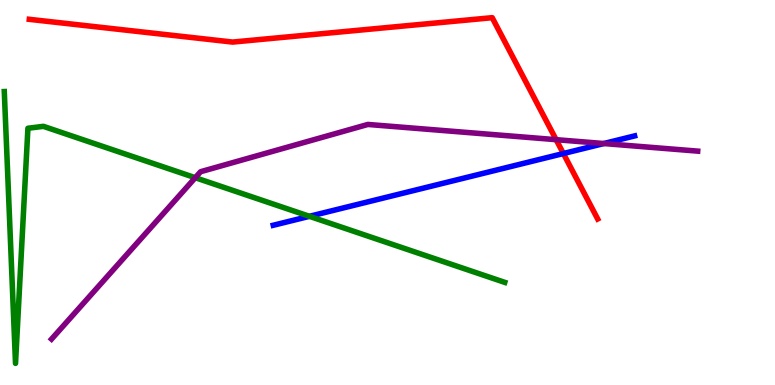[{'lines': ['blue', 'red'], 'intersections': [{'x': 7.27, 'y': 6.01}]}, {'lines': ['green', 'red'], 'intersections': []}, {'lines': ['purple', 'red'], 'intersections': [{'x': 7.18, 'y': 6.37}]}, {'lines': ['blue', 'green'], 'intersections': [{'x': 3.99, 'y': 4.38}]}, {'lines': ['blue', 'purple'], 'intersections': [{'x': 7.79, 'y': 6.27}]}, {'lines': ['green', 'purple'], 'intersections': [{'x': 2.52, 'y': 5.38}]}]